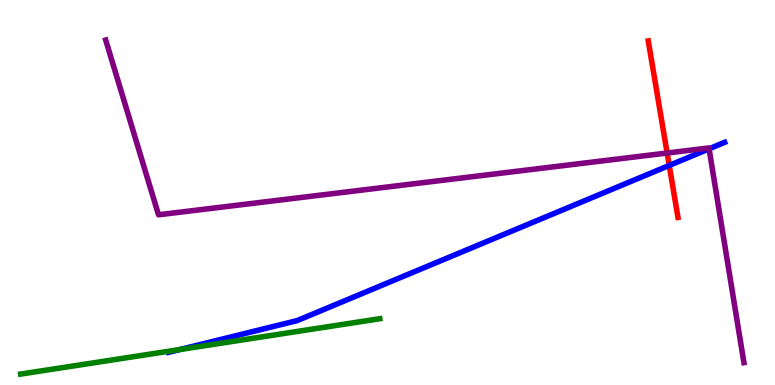[{'lines': ['blue', 'red'], 'intersections': [{'x': 8.64, 'y': 5.7}]}, {'lines': ['green', 'red'], 'intersections': []}, {'lines': ['purple', 'red'], 'intersections': [{'x': 8.61, 'y': 6.03}]}, {'lines': ['blue', 'green'], 'intersections': [{'x': 2.32, 'y': 0.921}]}, {'lines': ['blue', 'purple'], 'intersections': [{'x': 9.15, 'y': 6.13}]}, {'lines': ['green', 'purple'], 'intersections': []}]